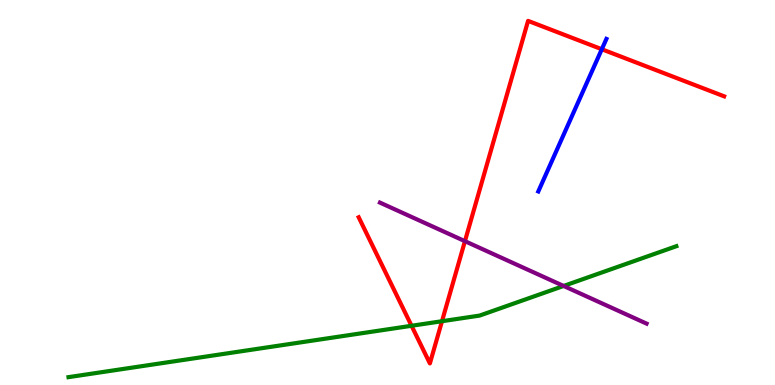[{'lines': ['blue', 'red'], 'intersections': [{'x': 7.77, 'y': 8.72}]}, {'lines': ['green', 'red'], 'intersections': [{'x': 5.31, 'y': 1.54}, {'x': 5.7, 'y': 1.66}]}, {'lines': ['purple', 'red'], 'intersections': [{'x': 6.0, 'y': 3.74}]}, {'lines': ['blue', 'green'], 'intersections': []}, {'lines': ['blue', 'purple'], 'intersections': []}, {'lines': ['green', 'purple'], 'intersections': [{'x': 7.27, 'y': 2.57}]}]